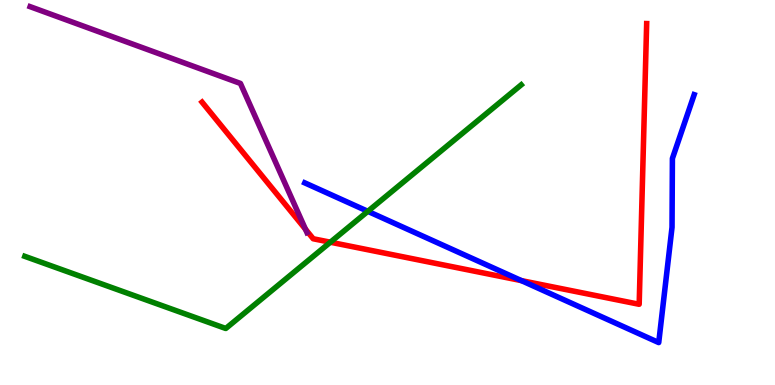[{'lines': ['blue', 'red'], 'intersections': [{'x': 6.73, 'y': 2.71}]}, {'lines': ['green', 'red'], 'intersections': [{'x': 4.26, 'y': 3.71}]}, {'lines': ['purple', 'red'], 'intersections': [{'x': 3.94, 'y': 4.05}]}, {'lines': ['blue', 'green'], 'intersections': [{'x': 4.75, 'y': 4.51}]}, {'lines': ['blue', 'purple'], 'intersections': []}, {'lines': ['green', 'purple'], 'intersections': []}]